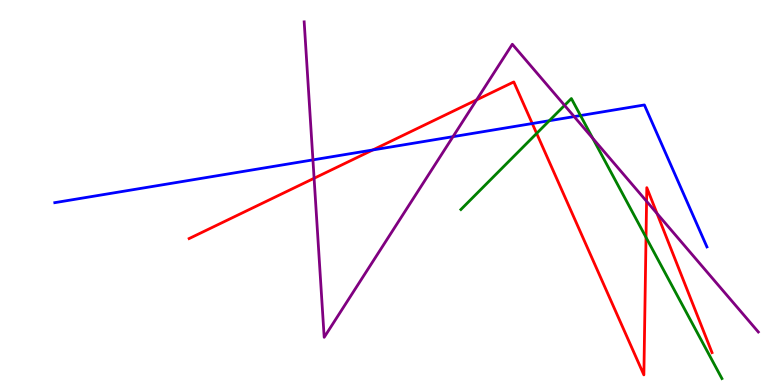[{'lines': ['blue', 'red'], 'intersections': [{'x': 4.81, 'y': 6.1}, {'x': 6.87, 'y': 6.79}]}, {'lines': ['green', 'red'], 'intersections': [{'x': 6.92, 'y': 6.53}, {'x': 8.34, 'y': 3.83}]}, {'lines': ['purple', 'red'], 'intersections': [{'x': 4.05, 'y': 5.37}, {'x': 6.15, 'y': 7.41}, {'x': 8.34, 'y': 4.77}, {'x': 8.48, 'y': 4.45}]}, {'lines': ['blue', 'green'], 'intersections': [{'x': 7.09, 'y': 6.86}, {'x': 7.49, 'y': 7.0}]}, {'lines': ['blue', 'purple'], 'intersections': [{'x': 4.04, 'y': 5.85}, {'x': 5.85, 'y': 6.45}, {'x': 7.41, 'y': 6.97}]}, {'lines': ['green', 'purple'], 'intersections': [{'x': 7.28, 'y': 7.26}, {'x': 7.65, 'y': 6.41}]}]